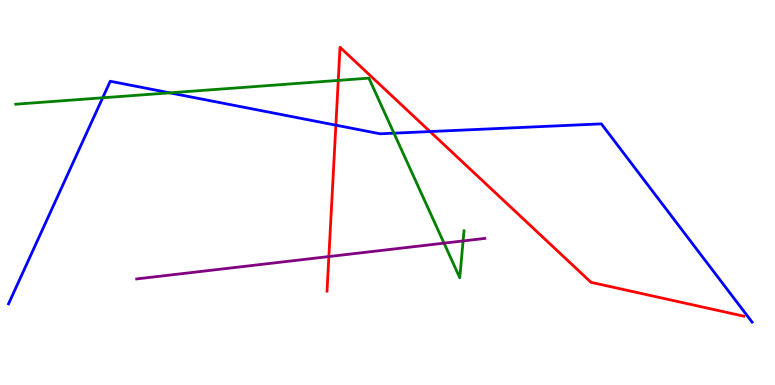[{'lines': ['blue', 'red'], 'intersections': [{'x': 4.33, 'y': 6.75}, {'x': 5.55, 'y': 6.58}]}, {'lines': ['green', 'red'], 'intersections': [{'x': 4.36, 'y': 7.91}]}, {'lines': ['purple', 'red'], 'intersections': [{'x': 4.24, 'y': 3.34}]}, {'lines': ['blue', 'green'], 'intersections': [{'x': 1.32, 'y': 7.46}, {'x': 2.19, 'y': 7.59}, {'x': 5.08, 'y': 6.54}]}, {'lines': ['blue', 'purple'], 'intersections': []}, {'lines': ['green', 'purple'], 'intersections': [{'x': 5.73, 'y': 3.68}, {'x': 5.98, 'y': 3.74}]}]